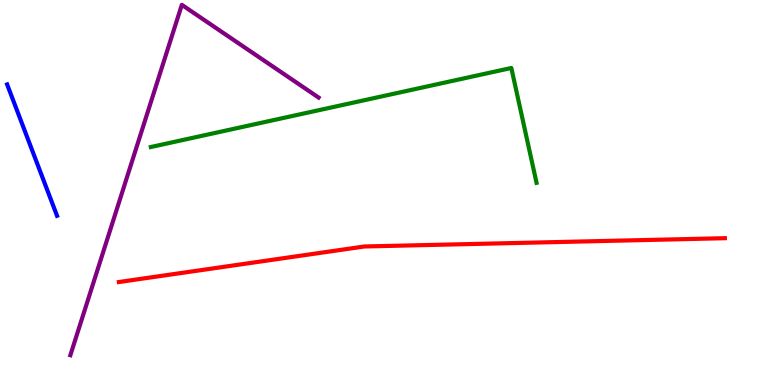[{'lines': ['blue', 'red'], 'intersections': []}, {'lines': ['green', 'red'], 'intersections': []}, {'lines': ['purple', 'red'], 'intersections': []}, {'lines': ['blue', 'green'], 'intersections': []}, {'lines': ['blue', 'purple'], 'intersections': []}, {'lines': ['green', 'purple'], 'intersections': []}]